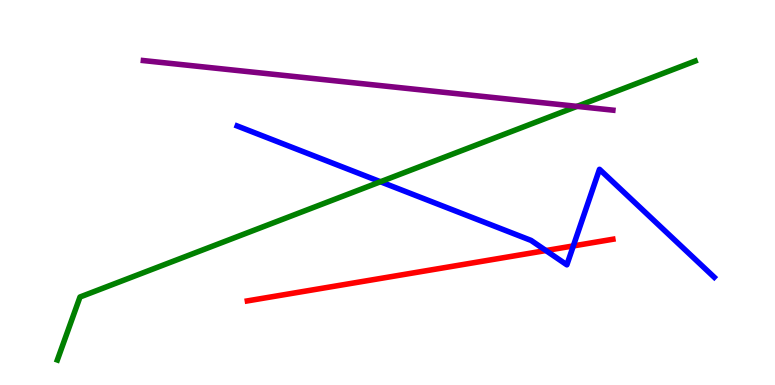[{'lines': ['blue', 'red'], 'intersections': [{'x': 7.04, 'y': 3.49}, {'x': 7.4, 'y': 3.61}]}, {'lines': ['green', 'red'], 'intersections': []}, {'lines': ['purple', 'red'], 'intersections': []}, {'lines': ['blue', 'green'], 'intersections': [{'x': 4.91, 'y': 5.28}]}, {'lines': ['blue', 'purple'], 'intersections': []}, {'lines': ['green', 'purple'], 'intersections': [{'x': 7.45, 'y': 7.24}]}]